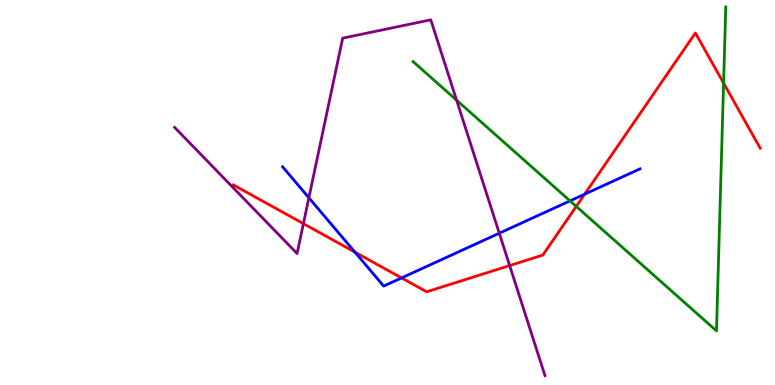[{'lines': ['blue', 'red'], 'intersections': [{'x': 4.58, 'y': 3.45}, {'x': 5.18, 'y': 2.78}, {'x': 7.54, 'y': 4.96}]}, {'lines': ['green', 'red'], 'intersections': [{'x': 7.44, 'y': 4.64}, {'x': 9.34, 'y': 7.84}]}, {'lines': ['purple', 'red'], 'intersections': [{'x': 3.91, 'y': 4.19}, {'x': 6.58, 'y': 3.1}]}, {'lines': ['blue', 'green'], 'intersections': [{'x': 7.36, 'y': 4.78}]}, {'lines': ['blue', 'purple'], 'intersections': [{'x': 3.99, 'y': 4.86}, {'x': 6.44, 'y': 3.94}]}, {'lines': ['green', 'purple'], 'intersections': [{'x': 5.89, 'y': 7.4}]}]